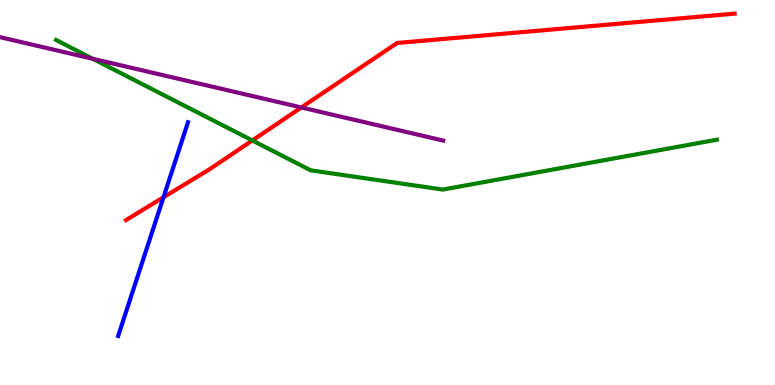[{'lines': ['blue', 'red'], 'intersections': [{'x': 2.11, 'y': 4.88}]}, {'lines': ['green', 'red'], 'intersections': [{'x': 3.26, 'y': 6.35}]}, {'lines': ['purple', 'red'], 'intersections': [{'x': 3.89, 'y': 7.21}]}, {'lines': ['blue', 'green'], 'intersections': []}, {'lines': ['blue', 'purple'], 'intersections': []}, {'lines': ['green', 'purple'], 'intersections': [{'x': 1.2, 'y': 8.47}]}]